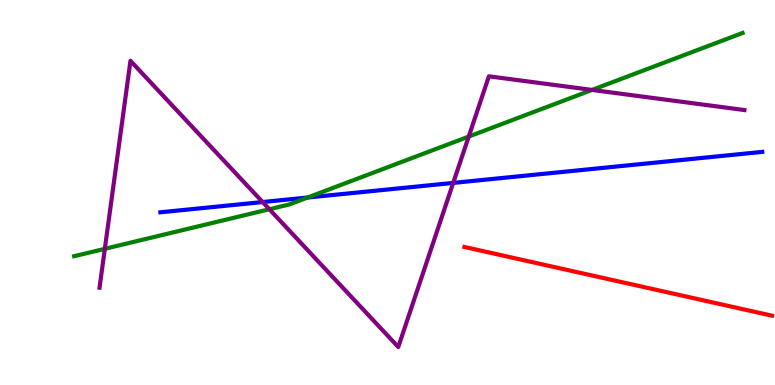[{'lines': ['blue', 'red'], 'intersections': []}, {'lines': ['green', 'red'], 'intersections': []}, {'lines': ['purple', 'red'], 'intersections': []}, {'lines': ['blue', 'green'], 'intersections': [{'x': 3.97, 'y': 4.87}]}, {'lines': ['blue', 'purple'], 'intersections': [{'x': 3.39, 'y': 4.75}, {'x': 5.85, 'y': 5.25}]}, {'lines': ['green', 'purple'], 'intersections': [{'x': 1.35, 'y': 3.54}, {'x': 3.48, 'y': 4.57}, {'x': 6.05, 'y': 6.45}, {'x': 7.64, 'y': 7.66}]}]